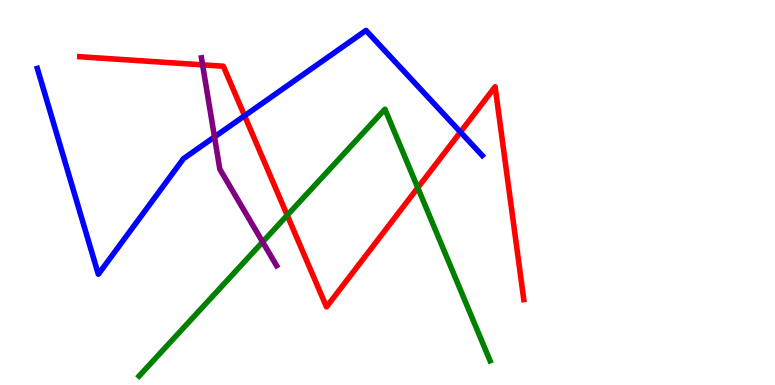[{'lines': ['blue', 'red'], 'intersections': [{'x': 3.16, 'y': 6.99}, {'x': 5.94, 'y': 6.57}]}, {'lines': ['green', 'red'], 'intersections': [{'x': 3.71, 'y': 4.41}, {'x': 5.39, 'y': 5.12}]}, {'lines': ['purple', 'red'], 'intersections': [{'x': 2.61, 'y': 8.32}]}, {'lines': ['blue', 'green'], 'intersections': []}, {'lines': ['blue', 'purple'], 'intersections': [{'x': 2.77, 'y': 6.44}]}, {'lines': ['green', 'purple'], 'intersections': [{'x': 3.39, 'y': 3.72}]}]